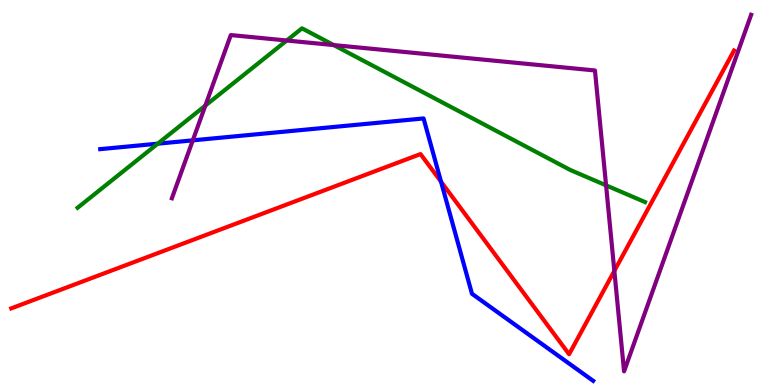[{'lines': ['blue', 'red'], 'intersections': [{'x': 5.69, 'y': 5.28}]}, {'lines': ['green', 'red'], 'intersections': []}, {'lines': ['purple', 'red'], 'intersections': [{'x': 7.93, 'y': 2.96}]}, {'lines': ['blue', 'green'], 'intersections': [{'x': 2.04, 'y': 6.27}]}, {'lines': ['blue', 'purple'], 'intersections': [{'x': 2.49, 'y': 6.35}]}, {'lines': ['green', 'purple'], 'intersections': [{'x': 2.65, 'y': 7.26}, {'x': 3.7, 'y': 8.95}, {'x': 4.31, 'y': 8.83}, {'x': 7.82, 'y': 5.19}]}]